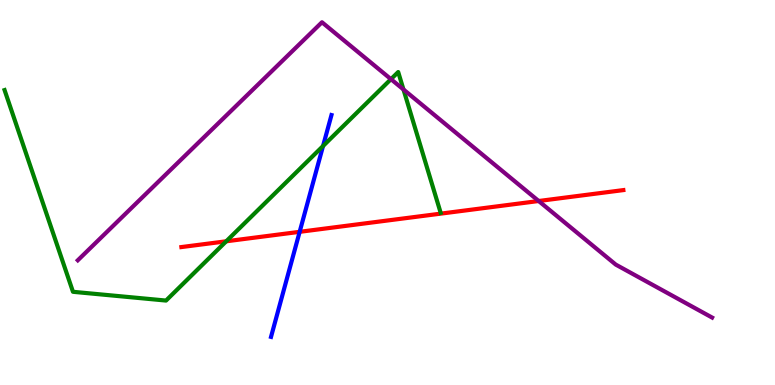[{'lines': ['blue', 'red'], 'intersections': [{'x': 3.87, 'y': 3.98}]}, {'lines': ['green', 'red'], 'intersections': [{'x': 2.92, 'y': 3.73}]}, {'lines': ['purple', 'red'], 'intersections': [{'x': 6.95, 'y': 4.78}]}, {'lines': ['blue', 'green'], 'intersections': [{'x': 4.17, 'y': 6.21}]}, {'lines': ['blue', 'purple'], 'intersections': []}, {'lines': ['green', 'purple'], 'intersections': [{'x': 5.04, 'y': 7.94}, {'x': 5.21, 'y': 7.68}]}]